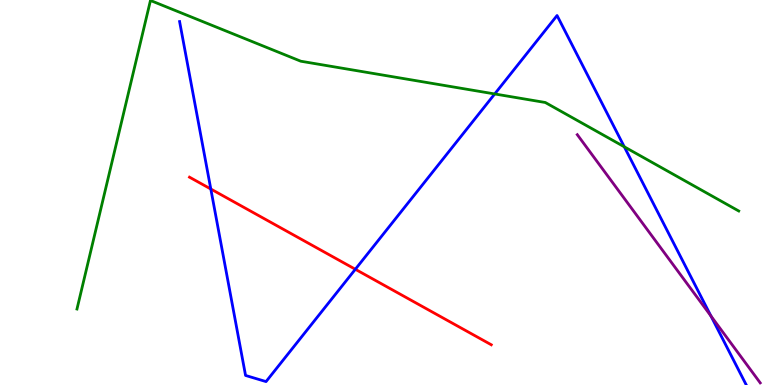[{'lines': ['blue', 'red'], 'intersections': [{'x': 2.72, 'y': 5.09}, {'x': 4.59, 'y': 3.01}]}, {'lines': ['green', 'red'], 'intersections': []}, {'lines': ['purple', 'red'], 'intersections': []}, {'lines': ['blue', 'green'], 'intersections': [{'x': 6.38, 'y': 7.56}, {'x': 8.06, 'y': 6.19}]}, {'lines': ['blue', 'purple'], 'intersections': [{'x': 9.17, 'y': 1.79}]}, {'lines': ['green', 'purple'], 'intersections': []}]